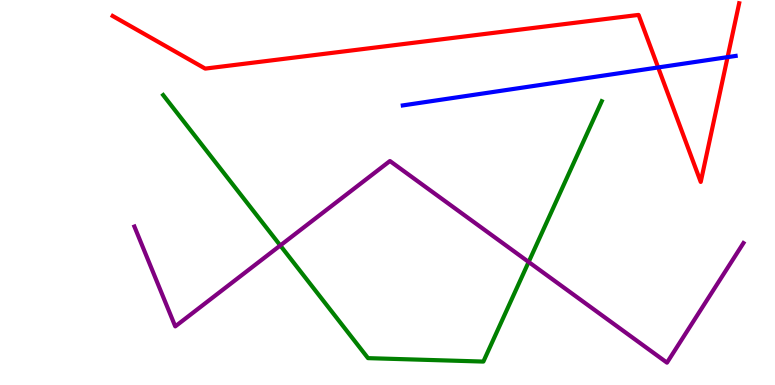[{'lines': ['blue', 'red'], 'intersections': [{'x': 8.49, 'y': 8.25}, {'x': 9.39, 'y': 8.52}]}, {'lines': ['green', 'red'], 'intersections': []}, {'lines': ['purple', 'red'], 'intersections': []}, {'lines': ['blue', 'green'], 'intersections': []}, {'lines': ['blue', 'purple'], 'intersections': []}, {'lines': ['green', 'purple'], 'intersections': [{'x': 3.62, 'y': 3.62}, {'x': 6.82, 'y': 3.2}]}]